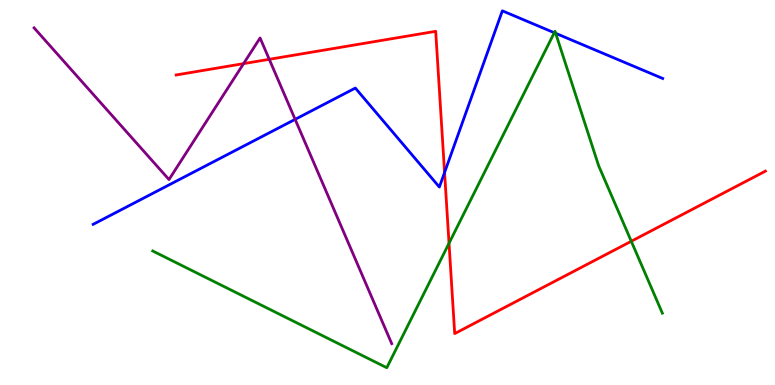[{'lines': ['blue', 'red'], 'intersections': [{'x': 5.74, 'y': 5.52}]}, {'lines': ['green', 'red'], 'intersections': [{'x': 5.79, 'y': 3.68}, {'x': 8.15, 'y': 3.73}]}, {'lines': ['purple', 'red'], 'intersections': [{'x': 3.14, 'y': 8.35}, {'x': 3.47, 'y': 8.46}]}, {'lines': ['blue', 'green'], 'intersections': [{'x': 7.15, 'y': 9.15}, {'x': 7.17, 'y': 9.13}]}, {'lines': ['blue', 'purple'], 'intersections': [{'x': 3.81, 'y': 6.9}]}, {'lines': ['green', 'purple'], 'intersections': []}]